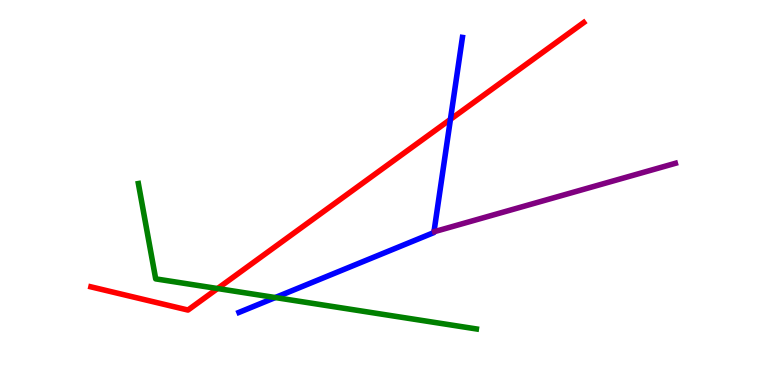[{'lines': ['blue', 'red'], 'intersections': [{'x': 5.81, 'y': 6.9}]}, {'lines': ['green', 'red'], 'intersections': [{'x': 2.81, 'y': 2.51}]}, {'lines': ['purple', 'red'], 'intersections': []}, {'lines': ['blue', 'green'], 'intersections': [{'x': 3.55, 'y': 2.27}]}, {'lines': ['blue', 'purple'], 'intersections': []}, {'lines': ['green', 'purple'], 'intersections': []}]